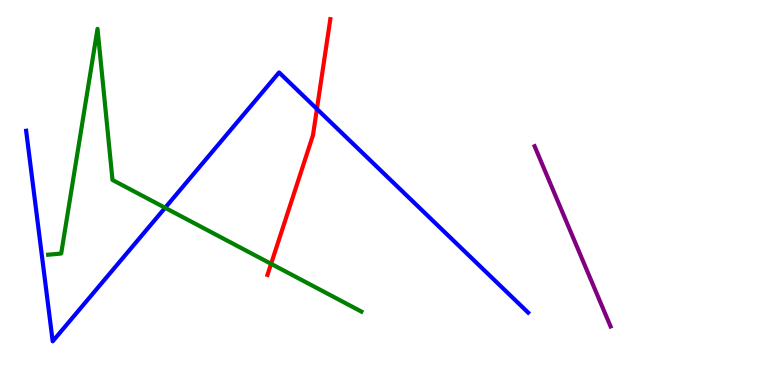[{'lines': ['blue', 'red'], 'intersections': [{'x': 4.09, 'y': 7.17}]}, {'lines': ['green', 'red'], 'intersections': [{'x': 3.5, 'y': 3.15}]}, {'lines': ['purple', 'red'], 'intersections': []}, {'lines': ['blue', 'green'], 'intersections': [{'x': 2.13, 'y': 4.6}]}, {'lines': ['blue', 'purple'], 'intersections': []}, {'lines': ['green', 'purple'], 'intersections': []}]